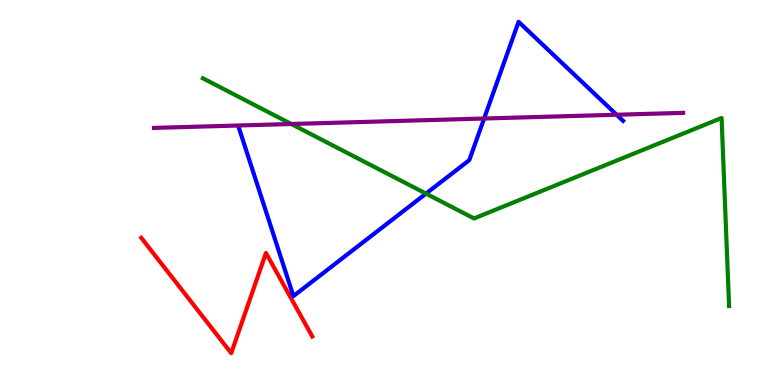[{'lines': ['blue', 'red'], 'intersections': []}, {'lines': ['green', 'red'], 'intersections': []}, {'lines': ['purple', 'red'], 'intersections': []}, {'lines': ['blue', 'green'], 'intersections': [{'x': 5.5, 'y': 4.97}]}, {'lines': ['blue', 'purple'], 'intersections': [{'x': 6.25, 'y': 6.92}, {'x': 7.96, 'y': 7.02}]}, {'lines': ['green', 'purple'], 'intersections': [{'x': 3.76, 'y': 6.78}]}]